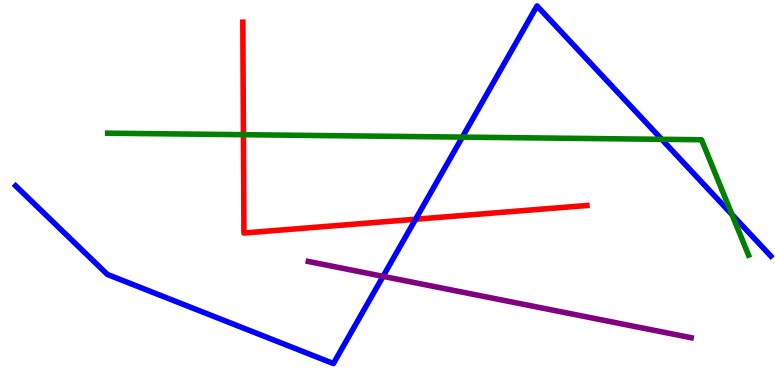[{'lines': ['blue', 'red'], 'intersections': [{'x': 5.36, 'y': 4.31}]}, {'lines': ['green', 'red'], 'intersections': [{'x': 3.14, 'y': 6.5}]}, {'lines': ['purple', 'red'], 'intersections': []}, {'lines': ['blue', 'green'], 'intersections': [{'x': 5.97, 'y': 6.44}, {'x': 8.54, 'y': 6.38}, {'x': 9.45, 'y': 4.43}]}, {'lines': ['blue', 'purple'], 'intersections': [{'x': 4.94, 'y': 2.82}]}, {'lines': ['green', 'purple'], 'intersections': []}]